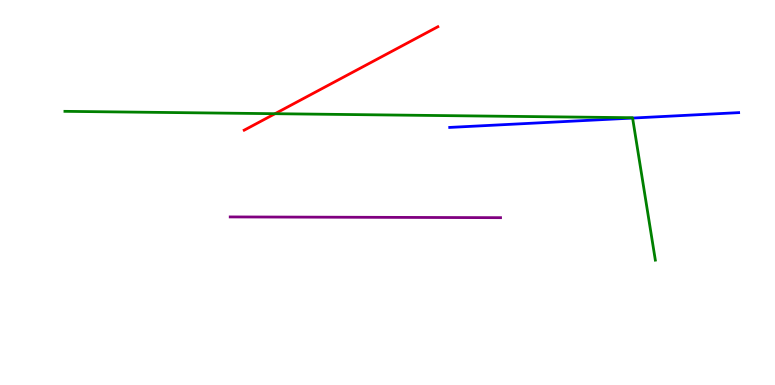[{'lines': ['blue', 'red'], 'intersections': []}, {'lines': ['green', 'red'], 'intersections': [{'x': 3.55, 'y': 7.05}]}, {'lines': ['purple', 'red'], 'intersections': []}, {'lines': ['blue', 'green'], 'intersections': [{'x': 8.16, 'y': 6.93}]}, {'lines': ['blue', 'purple'], 'intersections': []}, {'lines': ['green', 'purple'], 'intersections': []}]